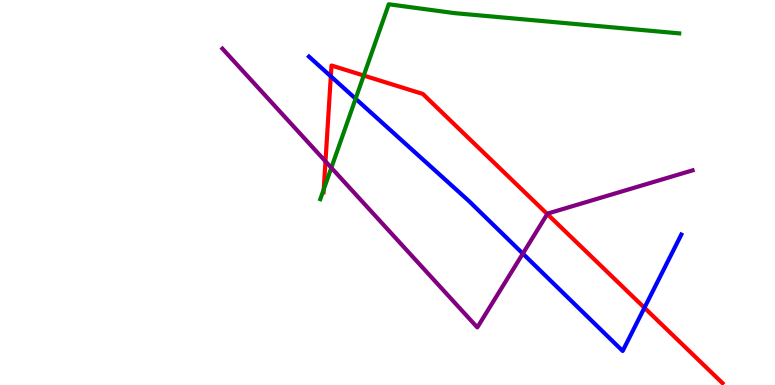[{'lines': ['blue', 'red'], 'intersections': [{'x': 4.27, 'y': 8.02}, {'x': 8.32, 'y': 2.01}]}, {'lines': ['green', 'red'], 'intersections': [{'x': 4.18, 'y': 5.08}, {'x': 4.69, 'y': 8.04}]}, {'lines': ['purple', 'red'], 'intersections': [{'x': 4.2, 'y': 5.81}, {'x': 7.06, 'y': 4.44}]}, {'lines': ['blue', 'green'], 'intersections': [{'x': 4.59, 'y': 7.44}]}, {'lines': ['blue', 'purple'], 'intersections': [{'x': 6.75, 'y': 3.41}]}, {'lines': ['green', 'purple'], 'intersections': [{'x': 4.28, 'y': 5.64}]}]